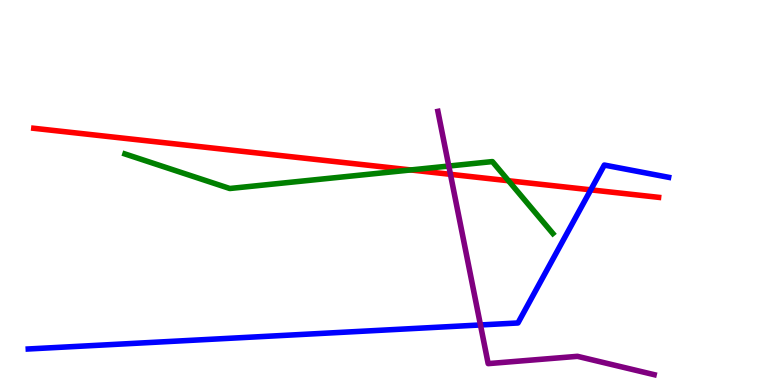[{'lines': ['blue', 'red'], 'intersections': [{'x': 7.62, 'y': 5.07}]}, {'lines': ['green', 'red'], 'intersections': [{'x': 5.3, 'y': 5.59}, {'x': 6.56, 'y': 5.31}]}, {'lines': ['purple', 'red'], 'intersections': [{'x': 5.81, 'y': 5.47}]}, {'lines': ['blue', 'green'], 'intersections': []}, {'lines': ['blue', 'purple'], 'intersections': [{'x': 6.2, 'y': 1.56}]}, {'lines': ['green', 'purple'], 'intersections': [{'x': 5.79, 'y': 5.69}]}]